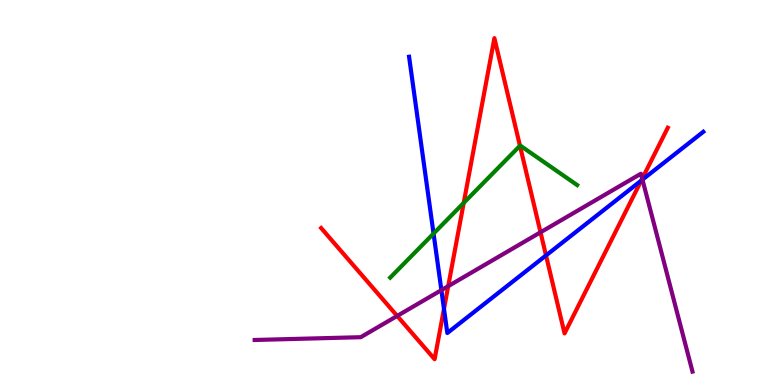[{'lines': ['blue', 'red'], 'intersections': [{'x': 5.73, 'y': 1.98}, {'x': 7.05, 'y': 3.37}, {'x': 8.27, 'y': 5.31}]}, {'lines': ['green', 'red'], 'intersections': [{'x': 5.98, 'y': 4.73}, {'x': 6.71, 'y': 6.21}]}, {'lines': ['purple', 'red'], 'intersections': [{'x': 5.12, 'y': 1.79}, {'x': 5.78, 'y': 2.57}, {'x': 6.97, 'y': 3.97}, {'x': 8.29, 'y': 5.36}]}, {'lines': ['blue', 'green'], 'intersections': [{'x': 5.59, 'y': 3.93}]}, {'lines': ['blue', 'purple'], 'intersections': [{'x': 5.7, 'y': 2.46}, {'x': 8.29, 'y': 5.33}]}, {'lines': ['green', 'purple'], 'intersections': []}]